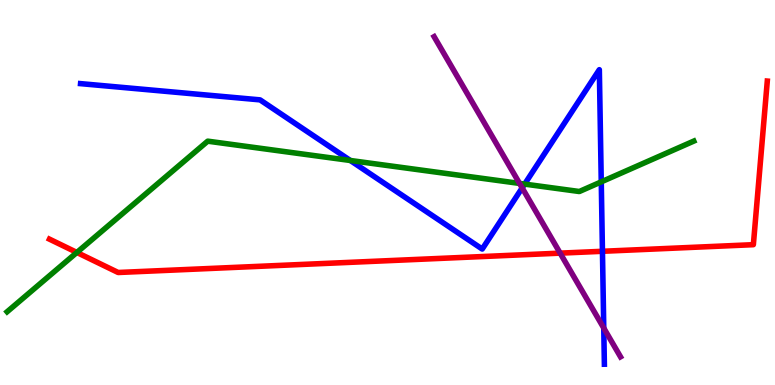[{'lines': ['blue', 'red'], 'intersections': [{'x': 7.77, 'y': 3.47}]}, {'lines': ['green', 'red'], 'intersections': [{'x': 0.992, 'y': 3.44}]}, {'lines': ['purple', 'red'], 'intersections': [{'x': 7.23, 'y': 3.42}]}, {'lines': ['blue', 'green'], 'intersections': [{'x': 4.52, 'y': 5.83}, {'x': 6.77, 'y': 5.22}, {'x': 7.76, 'y': 5.28}]}, {'lines': ['blue', 'purple'], 'intersections': [{'x': 6.74, 'y': 5.12}, {'x': 7.79, 'y': 1.48}]}, {'lines': ['green', 'purple'], 'intersections': [{'x': 6.7, 'y': 5.24}]}]